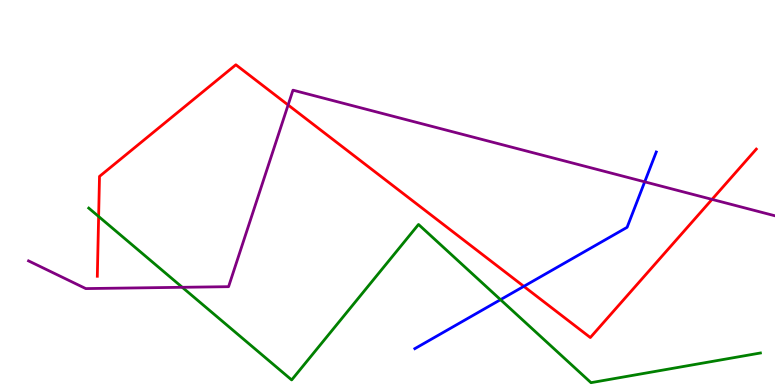[{'lines': ['blue', 'red'], 'intersections': [{'x': 6.76, 'y': 2.56}]}, {'lines': ['green', 'red'], 'intersections': [{'x': 1.27, 'y': 4.38}]}, {'lines': ['purple', 'red'], 'intersections': [{'x': 3.72, 'y': 7.27}, {'x': 9.19, 'y': 4.82}]}, {'lines': ['blue', 'green'], 'intersections': [{'x': 6.46, 'y': 2.22}]}, {'lines': ['blue', 'purple'], 'intersections': [{'x': 8.32, 'y': 5.28}]}, {'lines': ['green', 'purple'], 'intersections': [{'x': 2.35, 'y': 2.54}]}]